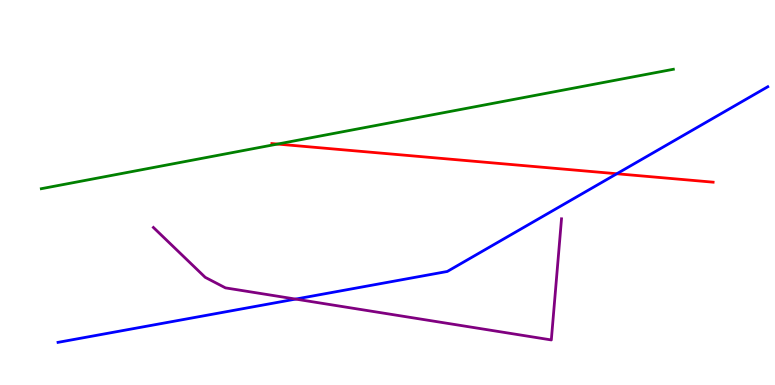[{'lines': ['blue', 'red'], 'intersections': [{'x': 7.96, 'y': 5.49}]}, {'lines': ['green', 'red'], 'intersections': [{'x': 3.58, 'y': 6.26}]}, {'lines': ['purple', 'red'], 'intersections': []}, {'lines': ['blue', 'green'], 'intersections': []}, {'lines': ['blue', 'purple'], 'intersections': [{'x': 3.81, 'y': 2.23}]}, {'lines': ['green', 'purple'], 'intersections': []}]